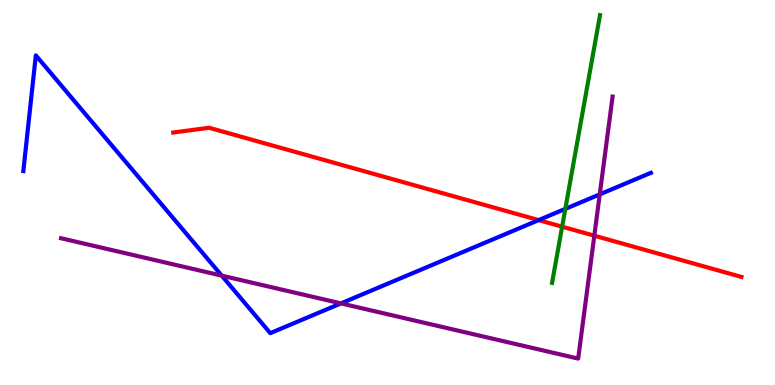[{'lines': ['blue', 'red'], 'intersections': [{'x': 6.95, 'y': 4.28}]}, {'lines': ['green', 'red'], 'intersections': [{'x': 7.25, 'y': 4.11}]}, {'lines': ['purple', 'red'], 'intersections': [{'x': 7.67, 'y': 3.88}]}, {'lines': ['blue', 'green'], 'intersections': [{'x': 7.29, 'y': 4.57}]}, {'lines': ['blue', 'purple'], 'intersections': [{'x': 2.86, 'y': 2.84}, {'x': 4.4, 'y': 2.12}, {'x': 7.74, 'y': 4.95}]}, {'lines': ['green', 'purple'], 'intersections': []}]